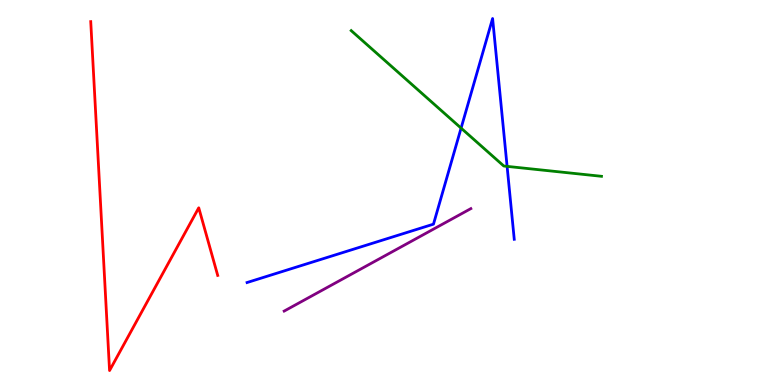[{'lines': ['blue', 'red'], 'intersections': []}, {'lines': ['green', 'red'], 'intersections': []}, {'lines': ['purple', 'red'], 'intersections': []}, {'lines': ['blue', 'green'], 'intersections': [{'x': 5.95, 'y': 6.67}, {'x': 6.54, 'y': 5.68}]}, {'lines': ['blue', 'purple'], 'intersections': []}, {'lines': ['green', 'purple'], 'intersections': []}]